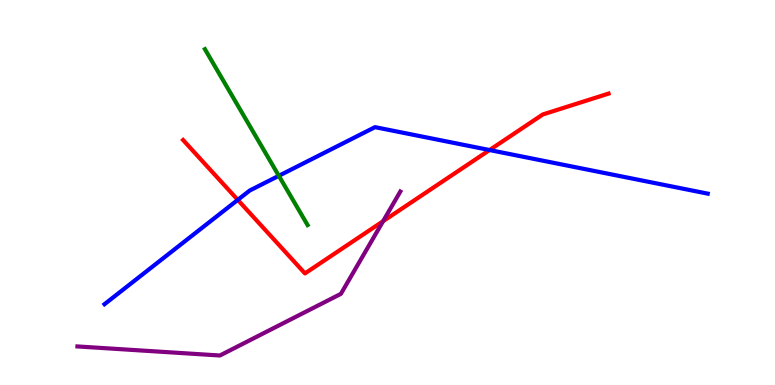[{'lines': ['blue', 'red'], 'intersections': [{'x': 3.07, 'y': 4.81}, {'x': 6.32, 'y': 6.1}]}, {'lines': ['green', 'red'], 'intersections': []}, {'lines': ['purple', 'red'], 'intersections': [{'x': 4.94, 'y': 4.25}]}, {'lines': ['blue', 'green'], 'intersections': [{'x': 3.6, 'y': 5.43}]}, {'lines': ['blue', 'purple'], 'intersections': []}, {'lines': ['green', 'purple'], 'intersections': []}]